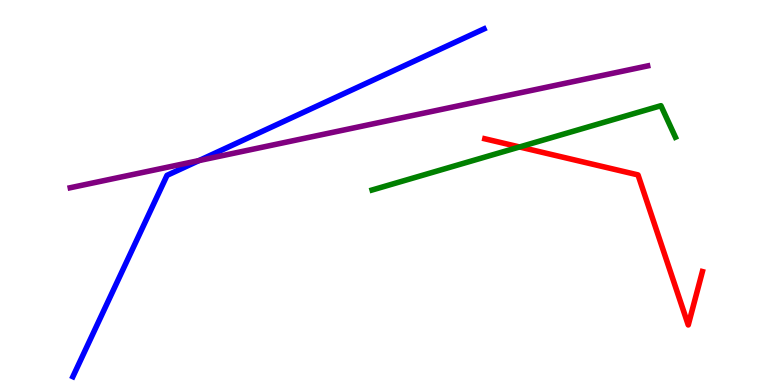[{'lines': ['blue', 'red'], 'intersections': []}, {'lines': ['green', 'red'], 'intersections': [{'x': 6.7, 'y': 6.18}]}, {'lines': ['purple', 'red'], 'intersections': []}, {'lines': ['blue', 'green'], 'intersections': []}, {'lines': ['blue', 'purple'], 'intersections': [{'x': 2.57, 'y': 5.83}]}, {'lines': ['green', 'purple'], 'intersections': []}]